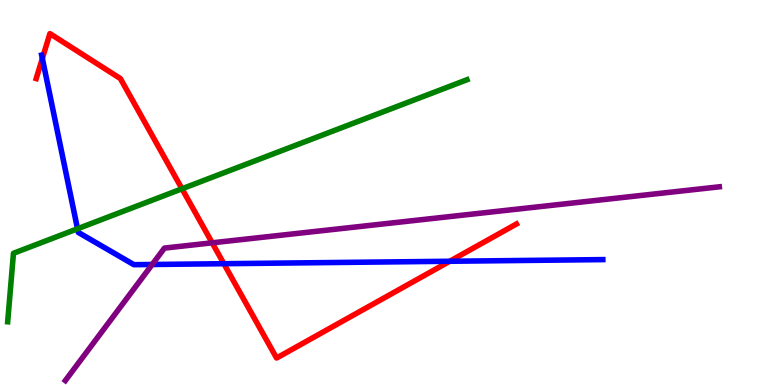[{'lines': ['blue', 'red'], 'intersections': [{'x': 0.546, 'y': 8.48}, {'x': 2.89, 'y': 3.15}, {'x': 5.8, 'y': 3.21}]}, {'lines': ['green', 'red'], 'intersections': [{'x': 2.35, 'y': 5.1}]}, {'lines': ['purple', 'red'], 'intersections': [{'x': 2.74, 'y': 3.69}]}, {'lines': ['blue', 'green'], 'intersections': [{'x': 1.0, 'y': 4.06}]}, {'lines': ['blue', 'purple'], 'intersections': [{'x': 1.96, 'y': 3.13}]}, {'lines': ['green', 'purple'], 'intersections': []}]